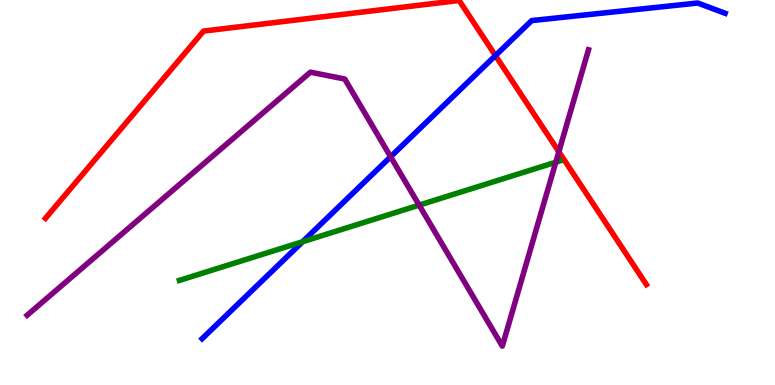[{'lines': ['blue', 'red'], 'intersections': [{'x': 6.39, 'y': 8.56}]}, {'lines': ['green', 'red'], 'intersections': []}, {'lines': ['purple', 'red'], 'intersections': [{'x': 7.21, 'y': 6.06}]}, {'lines': ['blue', 'green'], 'intersections': [{'x': 3.9, 'y': 3.72}]}, {'lines': ['blue', 'purple'], 'intersections': [{'x': 5.04, 'y': 5.93}]}, {'lines': ['green', 'purple'], 'intersections': [{'x': 5.41, 'y': 4.67}, {'x': 7.17, 'y': 5.79}]}]